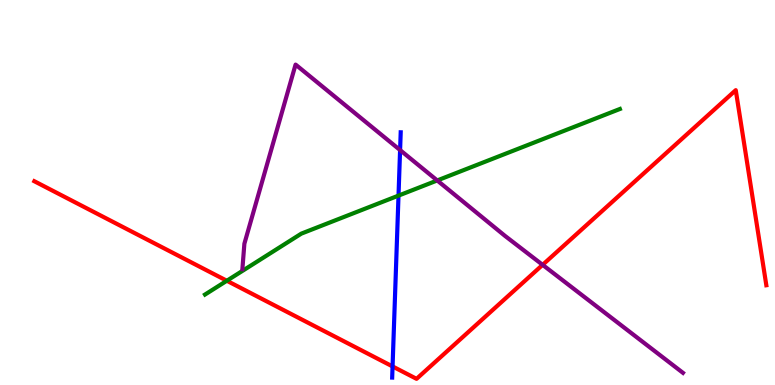[{'lines': ['blue', 'red'], 'intersections': [{'x': 5.07, 'y': 0.482}]}, {'lines': ['green', 'red'], 'intersections': [{'x': 2.93, 'y': 2.71}]}, {'lines': ['purple', 'red'], 'intersections': [{'x': 7.0, 'y': 3.12}]}, {'lines': ['blue', 'green'], 'intersections': [{'x': 5.14, 'y': 4.92}]}, {'lines': ['blue', 'purple'], 'intersections': [{'x': 5.16, 'y': 6.1}]}, {'lines': ['green', 'purple'], 'intersections': [{'x': 5.64, 'y': 5.31}]}]